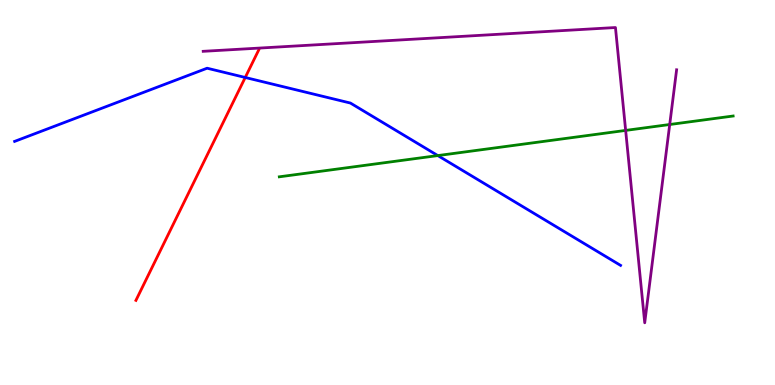[{'lines': ['blue', 'red'], 'intersections': [{'x': 3.16, 'y': 7.99}]}, {'lines': ['green', 'red'], 'intersections': []}, {'lines': ['purple', 'red'], 'intersections': []}, {'lines': ['blue', 'green'], 'intersections': [{'x': 5.65, 'y': 5.96}]}, {'lines': ['blue', 'purple'], 'intersections': []}, {'lines': ['green', 'purple'], 'intersections': [{'x': 8.07, 'y': 6.61}, {'x': 8.64, 'y': 6.77}]}]